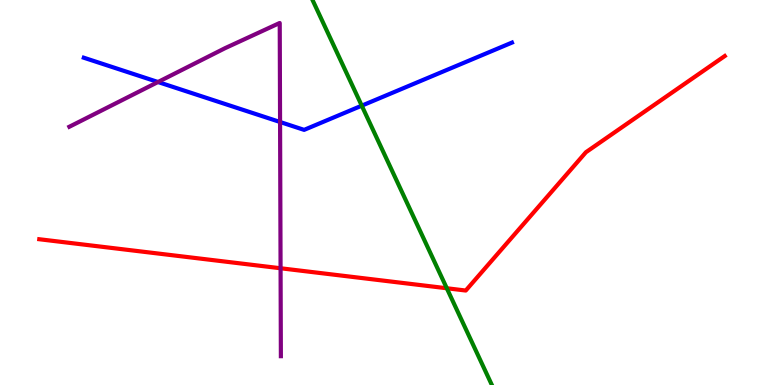[{'lines': ['blue', 'red'], 'intersections': []}, {'lines': ['green', 'red'], 'intersections': [{'x': 5.77, 'y': 2.51}]}, {'lines': ['purple', 'red'], 'intersections': [{'x': 3.62, 'y': 3.03}]}, {'lines': ['blue', 'green'], 'intersections': [{'x': 4.67, 'y': 7.26}]}, {'lines': ['blue', 'purple'], 'intersections': [{'x': 2.04, 'y': 7.87}, {'x': 3.61, 'y': 6.83}]}, {'lines': ['green', 'purple'], 'intersections': []}]